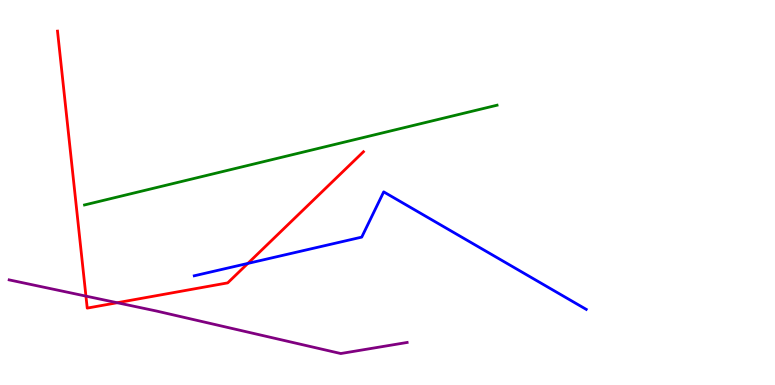[{'lines': ['blue', 'red'], 'intersections': [{'x': 3.2, 'y': 3.16}]}, {'lines': ['green', 'red'], 'intersections': []}, {'lines': ['purple', 'red'], 'intersections': [{'x': 1.11, 'y': 2.31}, {'x': 1.51, 'y': 2.14}]}, {'lines': ['blue', 'green'], 'intersections': []}, {'lines': ['blue', 'purple'], 'intersections': []}, {'lines': ['green', 'purple'], 'intersections': []}]